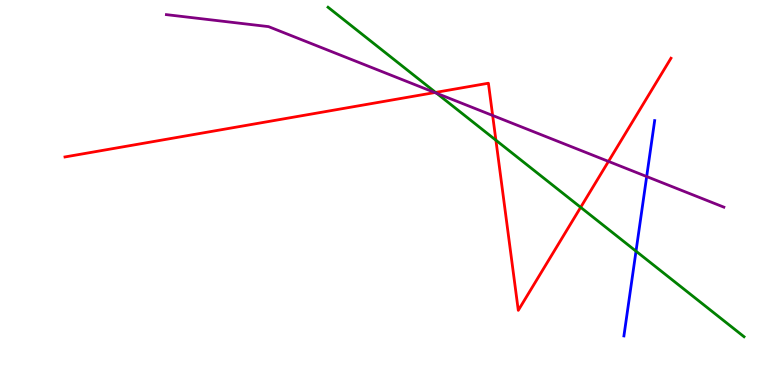[{'lines': ['blue', 'red'], 'intersections': []}, {'lines': ['green', 'red'], 'intersections': [{'x': 5.62, 'y': 7.6}, {'x': 6.4, 'y': 6.36}, {'x': 7.49, 'y': 4.61}]}, {'lines': ['purple', 'red'], 'intersections': [{'x': 5.61, 'y': 7.6}, {'x': 6.36, 'y': 7.0}, {'x': 7.85, 'y': 5.81}]}, {'lines': ['blue', 'green'], 'intersections': [{'x': 8.21, 'y': 3.48}]}, {'lines': ['blue', 'purple'], 'intersections': [{'x': 8.34, 'y': 5.41}]}, {'lines': ['green', 'purple'], 'intersections': [{'x': 5.63, 'y': 7.58}]}]